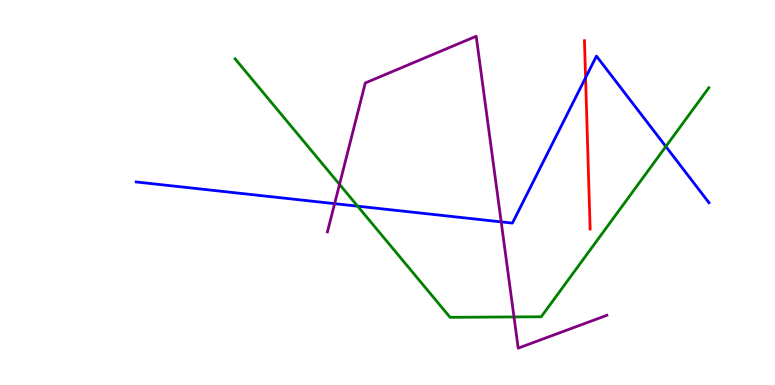[{'lines': ['blue', 'red'], 'intersections': [{'x': 7.56, 'y': 7.98}]}, {'lines': ['green', 'red'], 'intersections': []}, {'lines': ['purple', 'red'], 'intersections': []}, {'lines': ['blue', 'green'], 'intersections': [{'x': 4.61, 'y': 4.64}, {'x': 8.59, 'y': 6.19}]}, {'lines': ['blue', 'purple'], 'intersections': [{'x': 4.32, 'y': 4.71}, {'x': 6.47, 'y': 4.24}]}, {'lines': ['green', 'purple'], 'intersections': [{'x': 4.38, 'y': 5.21}, {'x': 6.63, 'y': 1.77}]}]